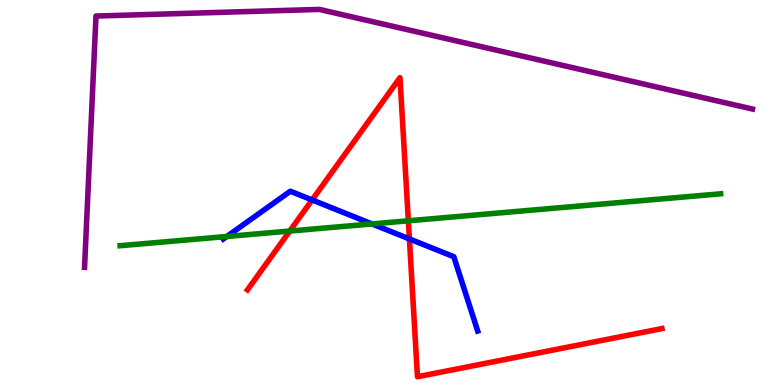[{'lines': ['blue', 'red'], 'intersections': [{'x': 4.03, 'y': 4.81}, {'x': 5.28, 'y': 3.79}]}, {'lines': ['green', 'red'], 'intersections': [{'x': 3.74, 'y': 4.0}, {'x': 5.27, 'y': 4.27}]}, {'lines': ['purple', 'red'], 'intersections': []}, {'lines': ['blue', 'green'], 'intersections': [{'x': 2.93, 'y': 3.86}, {'x': 4.8, 'y': 4.18}]}, {'lines': ['blue', 'purple'], 'intersections': []}, {'lines': ['green', 'purple'], 'intersections': []}]